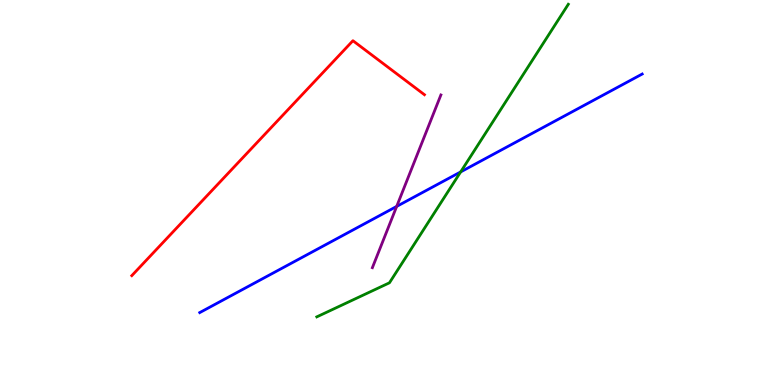[{'lines': ['blue', 'red'], 'intersections': []}, {'lines': ['green', 'red'], 'intersections': []}, {'lines': ['purple', 'red'], 'intersections': []}, {'lines': ['blue', 'green'], 'intersections': [{'x': 5.94, 'y': 5.53}]}, {'lines': ['blue', 'purple'], 'intersections': [{'x': 5.12, 'y': 4.64}]}, {'lines': ['green', 'purple'], 'intersections': []}]